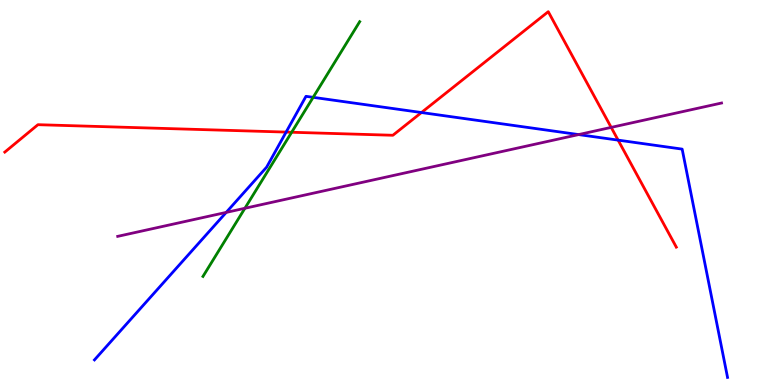[{'lines': ['blue', 'red'], 'intersections': [{'x': 3.69, 'y': 6.57}, {'x': 5.44, 'y': 7.08}, {'x': 7.98, 'y': 6.36}]}, {'lines': ['green', 'red'], 'intersections': [{'x': 3.76, 'y': 6.56}]}, {'lines': ['purple', 'red'], 'intersections': [{'x': 7.89, 'y': 6.69}]}, {'lines': ['blue', 'green'], 'intersections': [{'x': 4.04, 'y': 7.47}]}, {'lines': ['blue', 'purple'], 'intersections': [{'x': 2.92, 'y': 4.48}, {'x': 7.47, 'y': 6.5}]}, {'lines': ['green', 'purple'], 'intersections': [{'x': 3.16, 'y': 4.59}]}]